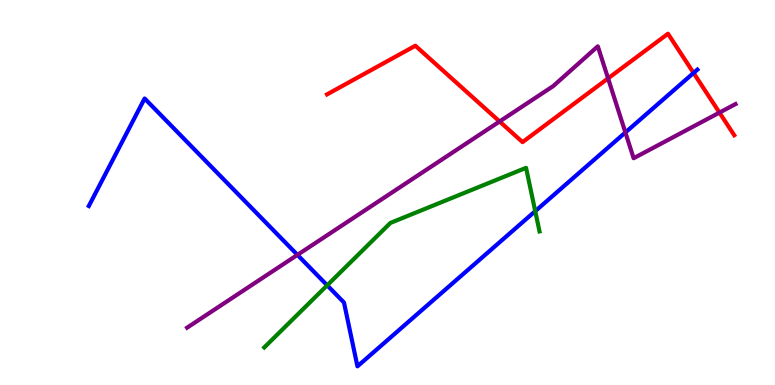[{'lines': ['blue', 'red'], 'intersections': [{'x': 8.95, 'y': 8.11}]}, {'lines': ['green', 'red'], 'intersections': []}, {'lines': ['purple', 'red'], 'intersections': [{'x': 6.45, 'y': 6.84}, {'x': 7.85, 'y': 7.96}, {'x': 9.28, 'y': 7.08}]}, {'lines': ['blue', 'green'], 'intersections': [{'x': 4.22, 'y': 2.59}, {'x': 6.91, 'y': 4.52}]}, {'lines': ['blue', 'purple'], 'intersections': [{'x': 3.84, 'y': 3.38}, {'x': 8.07, 'y': 6.56}]}, {'lines': ['green', 'purple'], 'intersections': []}]